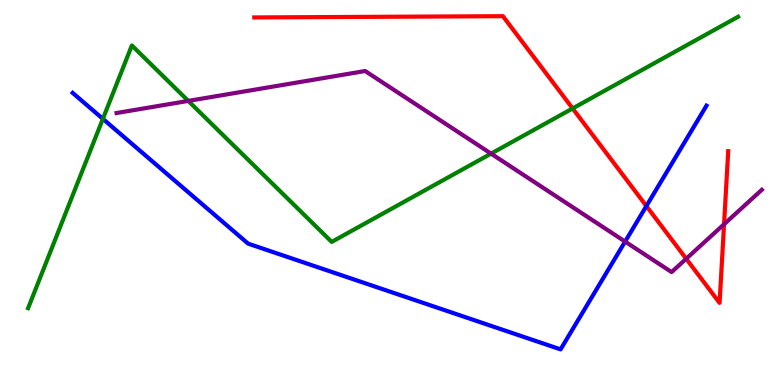[{'lines': ['blue', 'red'], 'intersections': [{'x': 8.34, 'y': 4.65}]}, {'lines': ['green', 'red'], 'intersections': [{'x': 7.39, 'y': 7.18}]}, {'lines': ['purple', 'red'], 'intersections': [{'x': 8.85, 'y': 3.28}, {'x': 9.34, 'y': 4.18}]}, {'lines': ['blue', 'green'], 'intersections': [{'x': 1.33, 'y': 6.91}]}, {'lines': ['blue', 'purple'], 'intersections': [{'x': 8.07, 'y': 3.73}]}, {'lines': ['green', 'purple'], 'intersections': [{'x': 2.43, 'y': 7.38}, {'x': 6.34, 'y': 6.01}]}]